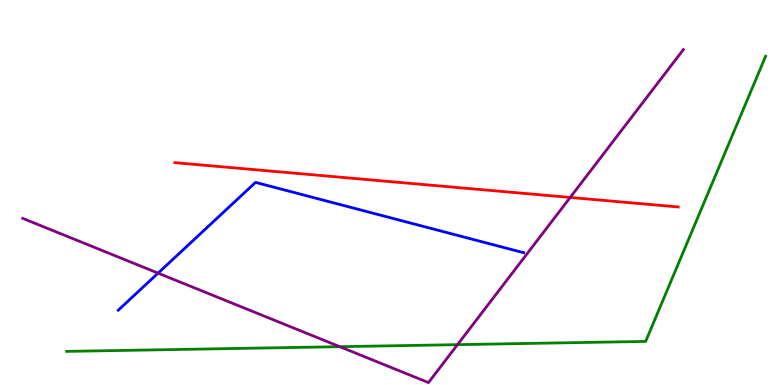[{'lines': ['blue', 'red'], 'intersections': []}, {'lines': ['green', 'red'], 'intersections': []}, {'lines': ['purple', 'red'], 'intersections': [{'x': 7.36, 'y': 4.87}]}, {'lines': ['blue', 'green'], 'intersections': []}, {'lines': ['blue', 'purple'], 'intersections': [{'x': 2.04, 'y': 2.91}]}, {'lines': ['green', 'purple'], 'intersections': [{'x': 4.38, 'y': 0.995}, {'x': 5.9, 'y': 1.05}]}]